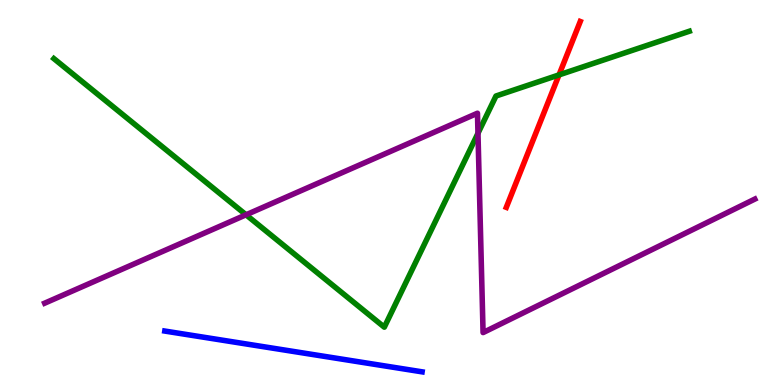[{'lines': ['blue', 'red'], 'intersections': []}, {'lines': ['green', 'red'], 'intersections': [{'x': 7.21, 'y': 8.05}]}, {'lines': ['purple', 'red'], 'intersections': []}, {'lines': ['blue', 'green'], 'intersections': []}, {'lines': ['blue', 'purple'], 'intersections': []}, {'lines': ['green', 'purple'], 'intersections': [{'x': 3.17, 'y': 4.42}, {'x': 6.17, 'y': 6.54}]}]